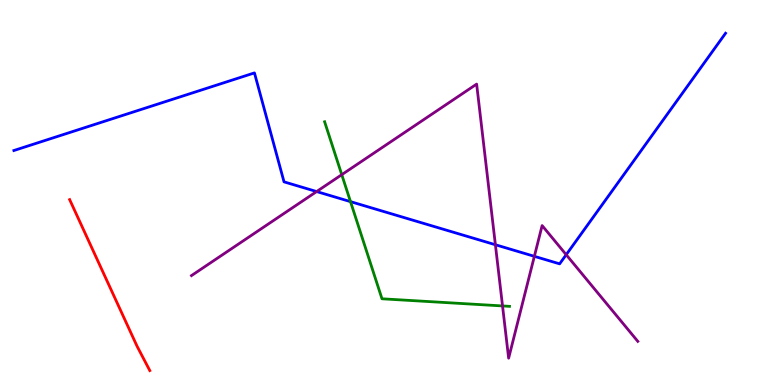[{'lines': ['blue', 'red'], 'intersections': []}, {'lines': ['green', 'red'], 'intersections': []}, {'lines': ['purple', 'red'], 'intersections': []}, {'lines': ['blue', 'green'], 'intersections': [{'x': 4.52, 'y': 4.76}]}, {'lines': ['blue', 'purple'], 'intersections': [{'x': 4.09, 'y': 5.02}, {'x': 6.39, 'y': 3.64}, {'x': 6.89, 'y': 3.34}, {'x': 7.31, 'y': 3.38}]}, {'lines': ['green', 'purple'], 'intersections': [{'x': 4.41, 'y': 5.46}, {'x': 6.48, 'y': 2.05}]}]